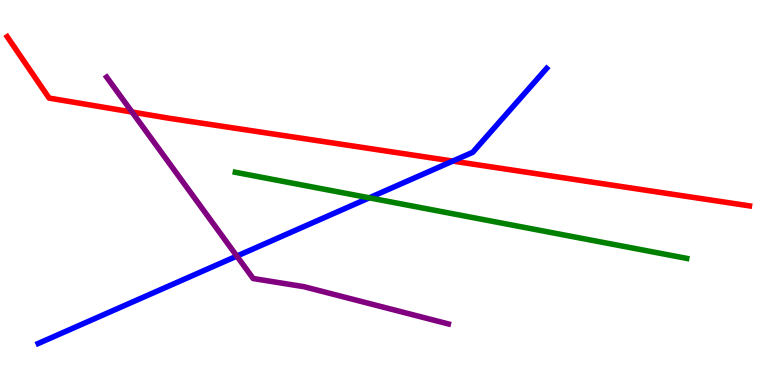[{'lines': ['blue', 'red'], 'intersections': [{'x': 5.84, 'y': 5.82}]}, {'lines': ['green', 'red'], 'intersections': []}, {'lines': ['purple', 'red'], 'intersections': [{'x': 1.7, 'y': 7.09}]}, {'lines': ['blue', 'green'], 'intersections': [{'x': 4.76, 'y': 4.86}]}, {'lines': ['blue', 'purple'], 'intersections': [{'x': 3.06, 'y': 3.35}]}, {'lines': ['green', 'purple'], 'intersections': []}]